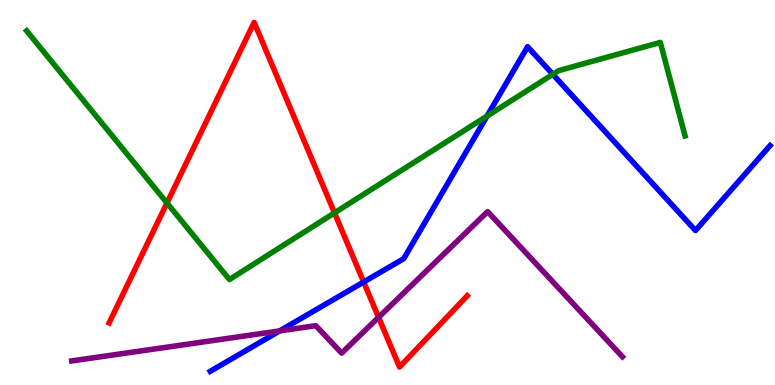[{'lines': ['blue', 'red'], 'intersections': [{'x': 4.69, 'y': 2.68}]}, {'lines': ['green', 'red'], 'intersections': [{'x': 2.15, 'y': 4.73}, {'x': 4.32, 'y': 4.47}]}, {'lines': ['purple', 'red'], 'intersections': [{'x': 4.88, 'y': 1.76}]}, {'lines': ['blue', 'green'], 'intersections': [{'x': 6.28, 'y': 6.99}, {'x': 7.13, 'y': 8.07}]}, {'lines': ['blue', 'purple'], 'intersections': [{'x': 3.61, 'y': 1.41}]}, {'lines': ['green', 'purple'], 'intersections': []}]